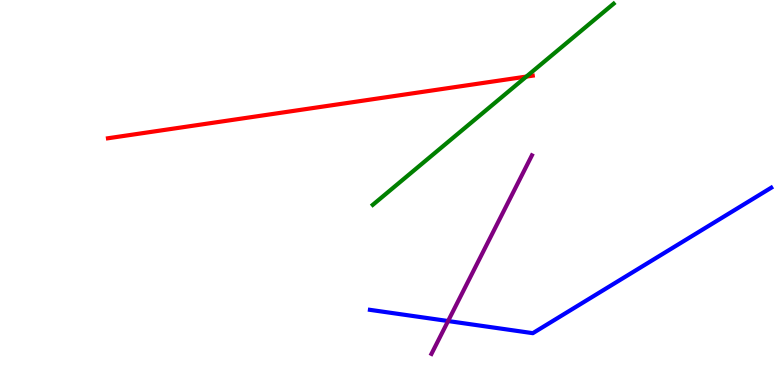[{'lines': ['blue', 'red'], 'intersections': []}, {'lines': ['green', 'red'], 'intersections': [{'x': 6.79, 'y': 8.01}]}, {'lines': ['purple', 'red'], 'intersections': []}, {'lines': ['blue', 'green'], 'intersections': []}, {'lines': ['blue', 'purple'], 'intersections': [{'x': 5.78, 'y': 1.66}]}, {'lines': ['green', 'purple'], 'intersections': []}]